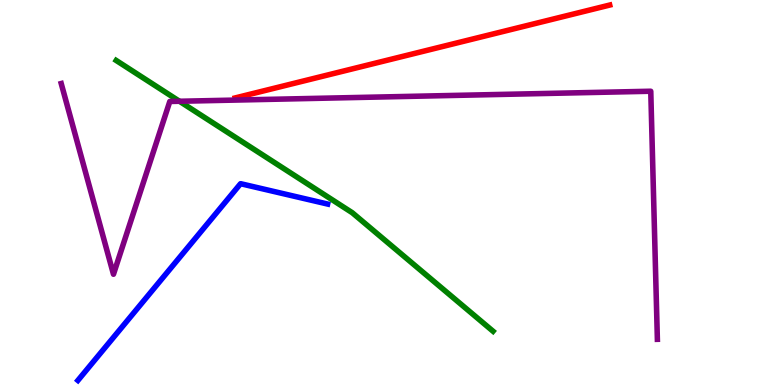[{'lines': ['blue', 'red'], 'intersections': []}, {'lines': ['green', 'red'], 'intersections': []}, {'lines': ['purple', 'red'], 'intersections': []}, {'lines': ['blue', 'green'], 'intersections': []}, {'lines': ['blue', 'purple'], 'intersections': []}, {'lines': ['green', 'purple'], 'intersections': [{'x': 2.32, 'y': 7.37}]}]